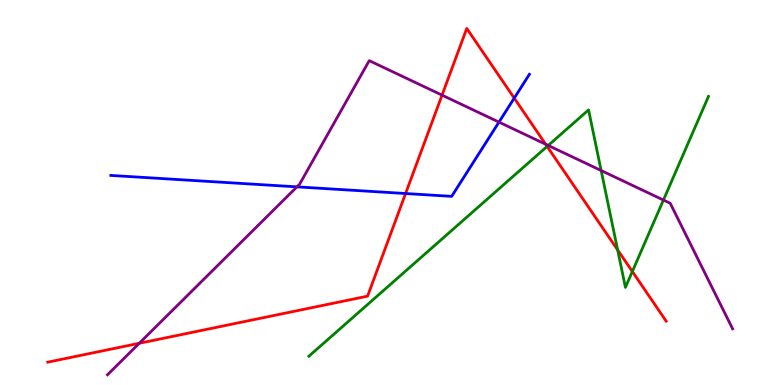[{'lines': ['blue', 'red'], 'intersections': [{'x': 5.23, 'y': 4.97}, {'x': 6.64, 'y': 7.45}]}, {'lines': ['green', 'red'], 'intersections': [{'x': 7.06, 'y': 6.2}, {'x': 7.97, 'y': 3.51}, {'x': 8.16, 'y': 2.95}]}, {'lines': ['purple', 'red'], 'intersections': [{'x': 1.8, 'y': 1.08}, {'x': 5.7, 'y': 7.53}, {'x': 7.04, 'y': 6.25}]}, {'lines': ['blue', 'green'], 'intersections': []}, {'lines': ['blue', 'purple'], 'intersections': [{'x': 3.83, 'y': 5.15}, {'x': 6.44, 'y': 6.83}]}, {'lines': ['green', 'purple'], 'intersections': [{'x': 7.07, 'y': 6.22}, {'x': 7.76, 'y': 5.57}, {'x': 8.56, 'y': 4.8}]}]